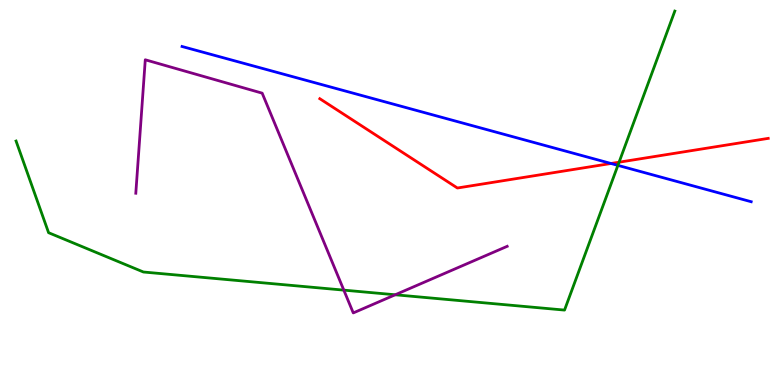[{'lines': ['blue', 'red'], 'intersections': [{'x': 7.88, 'y': 5.75}]}, {'lines': ['green', 'red'], 'intersections': [{'x': 7.99, 'y': 5.79}]}, {'lines': ['purple', 'red'], 'intersections': []}, {'lines': ['blue', 'green'], 'intersections': [{'x': 7.97, 'y': 5.7}]}, {'lines': ['blue', 'purple'], 'intersections': []}, {'lines': ['green', 'purple'], 'intersections': [{'x': 4.44, 'y': 2.46}, {'x': 5.1, 'y': 2.34}]}]